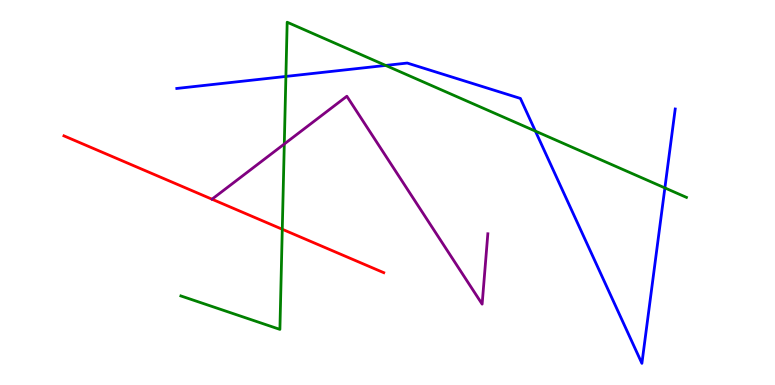[{'lines': ['blue', 'red'], 'intersections': []}, {'lines': ['green', 'red'], 'intersections': [{'x': 3.64, 'y': 4.05}]}, {'lines': ['purple', 'red'], 'intersections': []}, {'lines': ['blue', 'green'], 'intersections': [{'x': 3.69, 'y': 8.01}, {'x': 4.98, 'y': 8.3}, {'x': 6.91, 'y': 6.59}, {'x': 8.58, 'y': 5.12}]}, {'lines': ['blue', 'purple'], 'intersections': []}, {'lines': ['green', 'purple'], 'intersections': [{'x': 3.67, 'y': 6.26}]}]